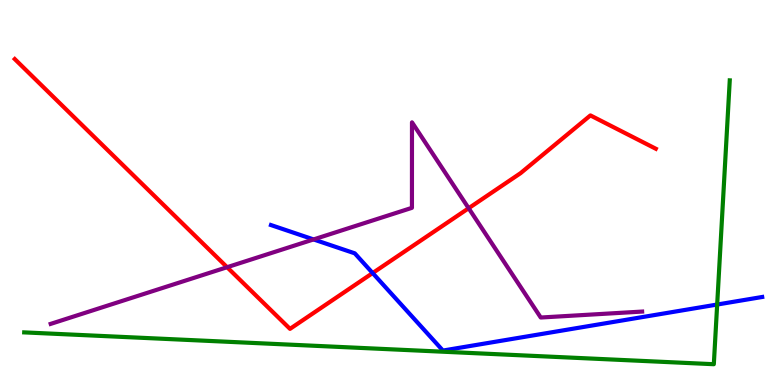[{'lines': ['blue', 'red'], 'intersections': [{'x': 4.81, 'y': 2.91}]}, {'lines': ['green', 'red'], 'intersections': []}, {'lines': ['purple', 'red'], 'intersections': [{'x': 2.93, 'y': 3.06}, {'x': 6.05, 'y': 4.59}]}, {'lines': ['blue', 'green'], 'intersections': [{'x': 9.25, 'y': 2.09}]}, {'lines': ['blue', 'purple'], 'intersections': [{'x': 4.05, 'y': 3.78}]}, {'lines': ['green', 'purple'], 'intersections': []}]